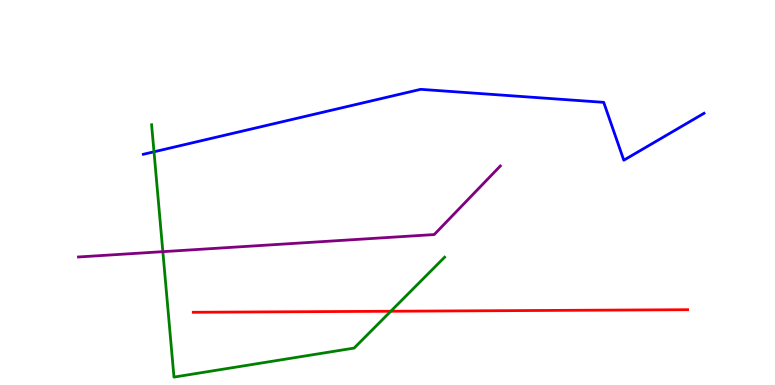[{'lines': ['blue', 'red'], 'intersections': []}, {'lines': ['green', 'red'], 'intersections': [{'x': 5.04, 'y': 1.92}]}, {'lines': ['purple', 'red'], 'intersections': []}, {'lines': ['blue', 'green'], 'intersections': [{'x': 1.99, 'y': 6.06}]}, {'lines': ['blue', 'purple'], 'intersections': []}, {'lines': ['green', 'purple'], 'intersections': [{'x': 2.1, 'y': 3.46}]}]